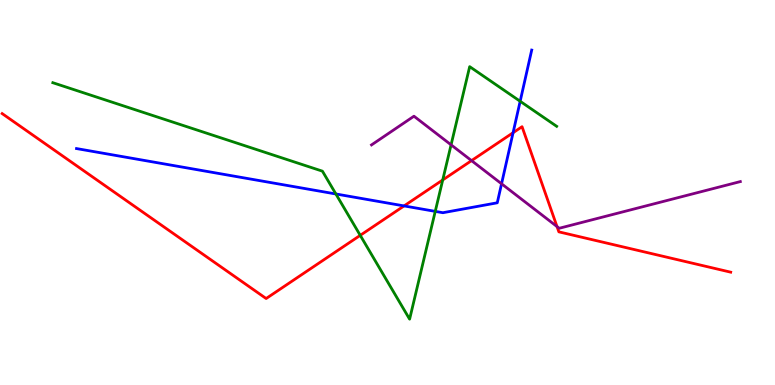[{'lines': ['blue', 'red'], 'intersections': [{'x': 5.21, 'y': 4.65}, {'x': 6.62, 'y': 6.55}]}, {'lines': ['green', 'red'], 'intersections': [{'x': 4.65, 'y': 3.89}, {'x': 5.71, 'y': 5.33}]}, {'lines': ['purple', 'red'], 'intersections': [{'x': 6.08, 'y': 5.83}, {'x': 7.19, 'y': 4.12}]}, {'lines': ['blue', 'green'], 'intersections': [{'x': 4.33, 'y': 4.96}, {'x': 5.62, 'y': 4.51}, {'x': 6.71, 'y': 7.37}]}, {'lines': ['blue', 'purple'], 'intersections': [{'x': 6.47, 'y': 5.23}]}, {'lines': ['green', 'purple'], 'intersections': [{'x': 5.82, 'y': 6.24}]}]